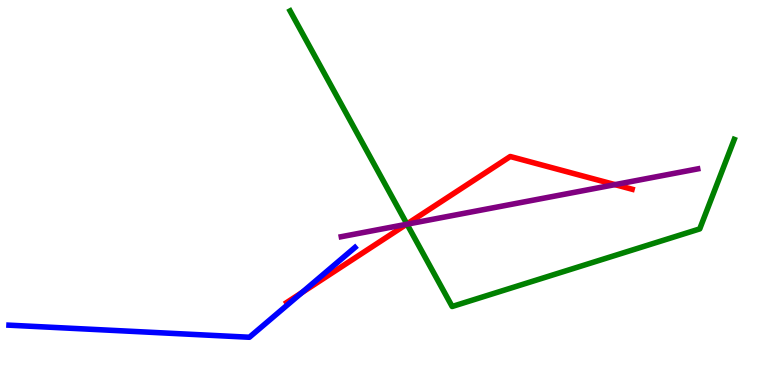[{'lines': ['blue', 'red'], 'intersections': [{'x': 3.89, 'y': 2.4}]}, {'lines': ['green', 'red'], 'intersections': [{'x': 5.25, 'y': 4.18}]}, {'lines': ['purple', 'red'], 'intersections': [{'x': 5.24, 'y': 4.17}, {'x': 7.94, 'y': 5.2}]}, {'lines': ['blue', 'green'], 'intersections': []}, {'lines': ['blue', 'purple'], 'intersections': []}, {'lines': ['green', 'purple'], 'intersections': [{'x': 5.25, 'y': 4.18}]}]